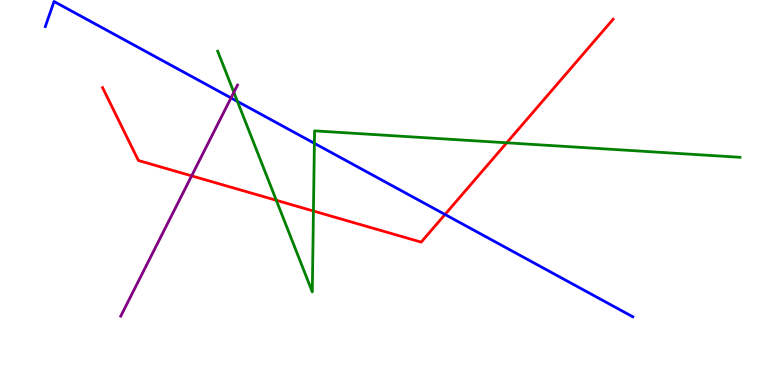[{'lines': ['blue', 'red'], 'intersections': [{'x': 5.74, 'y': 4.43}]}, {'lines': ['green', 'red'], 'intersections': [{'x': 3.57, 'y': 4.8}, {'x': 4.04, 'y': 4.52}, {'x': 6.54, 'y': 6.29}]}, {'lines': ['purple', 'red'], 'intersections': [{'x': 2.47, 'y': 5.43}]}, {'lines': ['blue', 'green'], 'intersections': [{'x': 3.06, 'y': 7.37}, {'x': 4.06, 'y': 6.28}]}, {'lines': ['blue', 'purple'], 'intersections': [{'x': 2.98, 'y': 7.46}]}, {'lines': ['green', 'purple'], 'intersections': [{'x': 3.02, 'y': 7.6}]}]